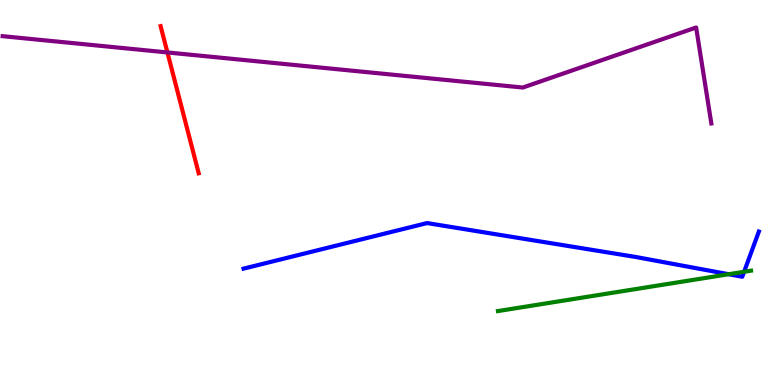[{'lines': ['blue', 'red'], 'intersections': []}, {'lines': ['green', 'red'], 'intersections': []}, {'lines': ['purple', 'red'], 'intersections': [{'x': 2.16, 'y': 8.64}]}, {'lines': ['blue', 'green'], 'intersections': [{'x': 9.4, 'y': 2.88}, {'x': 9.6, 'y': 2.94}]}, {'lines': ['blue', 'purple'], 'intersections': []}, {'lines': ['green', 'purple'], 'intersections': []}]